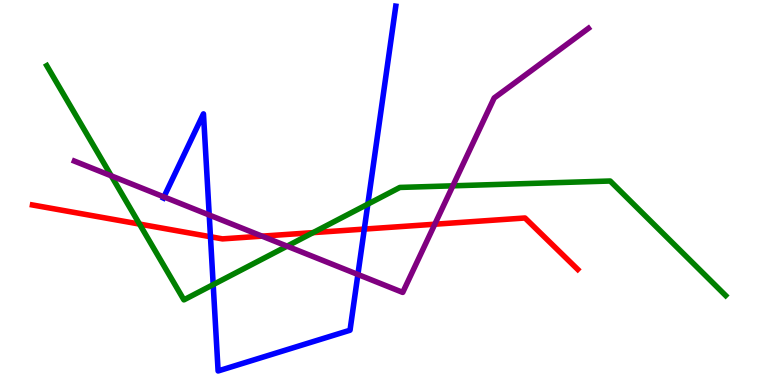[{'lines': ['blue', 'red'], 'intersections': [{'x': 2.72, 'y': 3.85}, {'x': 4.7, 'y': 4.05}]}, {'lines': ['green', 'red'], 'intersections': [{'x': 1.8, 'y': 4.18}, {'x': 4.04, 'y': 3.96}]}, {'lines': ['purple', 'red'], 'intersections': [{'x': 3.38, 'y': 3.87}, {'x': 5.61, 'y': 4.18}]}, {'lines': ['blue', 'green'], 'intersections': [{'x': 2.75, 'y': 2.61}, {'x': 4.75, 'y': 4.7}]}, {'lines': ['blue', 'purple'], 'intersections': [{'x': 2.12, 'y': 4.89}, {'x': 2.7, 'y': 4.42}, {'x': 4.62, 'y': 2.87}]}, {'lines': ['green', 'purple'], 'intersections': [{'x': 1.44, 'y': 5.43}, {'x': 3.7, 'y': 3.61}, {'x': 5.84, 'y': 5.17}]}]